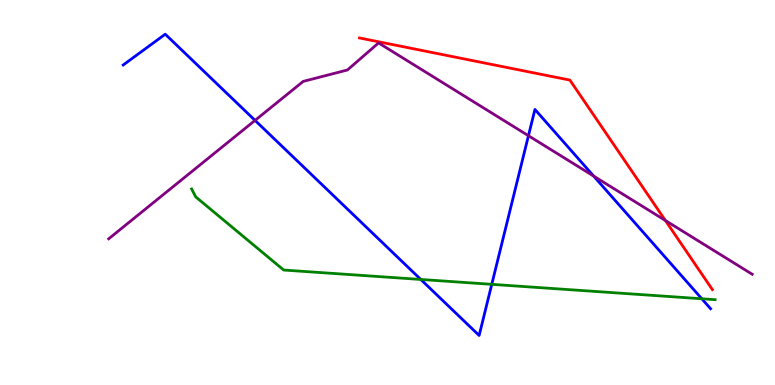[{'lines': ['blue', 'red'], 'intersections': []}, {'lines': ['green', 'red'], 'intersections': []}, {'lines': ['purple', 'red'], 'intersections': [{'x': 8.59, 'y': 4.27}]}, {'lines': ['blue', 'green'], 'intersections': [{'x': 5.43, 'y': 2.74}, {'x': 6.35, 'y': 2.61}, {'x': 9.06, 'y': 2.24}]}, {'lines': ['blue', 'purple'], 'intersections': [{'x': 3.29, 'y': 6.87}, {'x': 6.82, 'y': 6.47}, {'x': 7.66, 'y': 5.43}]}, {'lines': ['green', 'purple'], 'intersections': []}]